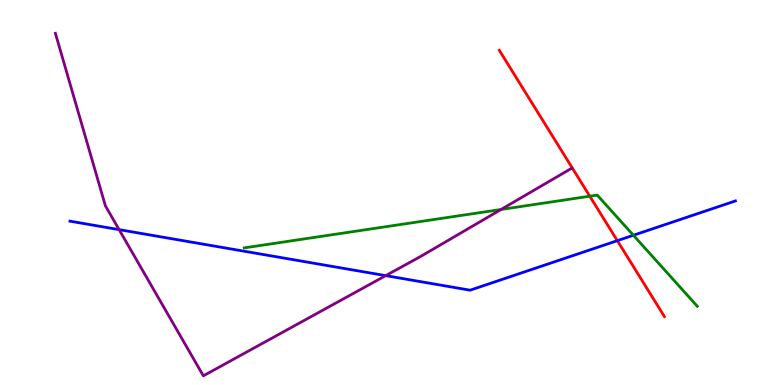[{'lines': ['blue', 'red'], 'intersections': [{'x': 7.97, 'y': 3.75}]}, {'lines': ['green', 'red'], 'intersections': [{'x': 7.61, 'y': 4.9}]}, {'lines': ['purple', 'red'], 'intersections': []}, {'lines': ['blue', 'green'], 'intersections': [{'x': 8.17, 'y': 3.89}]}, {'lines': ['blue', 'purple'], 'intersections': [{'x': 1.54, 'y': 4.04}, {'x': 4.98, 'y': 2.84}]}, {'lines': ['green', 'purple'], 'intersections': [{'x': 6.47, 'y': 4.56}]}]